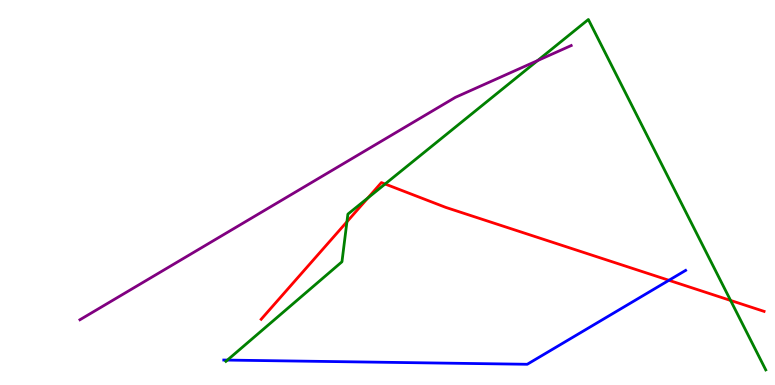[{'lines': ['blue', 'red'], 'intersections': [{'x': 8.63, 'y': 2.72}]}, {'lines': ['green', 'red'], 'intersections': [{'x': 4.48, 'y': 4.24}, {'x': 4.75, 'y': 4.86}, {'x': 4.97, 'y': 5.22}, {'x': 9.43, 'y': 2.2}]}, {'lines': ['purple', 'red'], 'intersections': []}, {'lines': ['blue', 'green'], 'intersections': [{'x': 2.93, 'y': 0.647}]}, {'lines': ['blue', 'purple'], 'intersections': []}, {'lines': ['green', 'purple'], 'intersections': [{'x': 6.94, 'y': 8.43}]}]